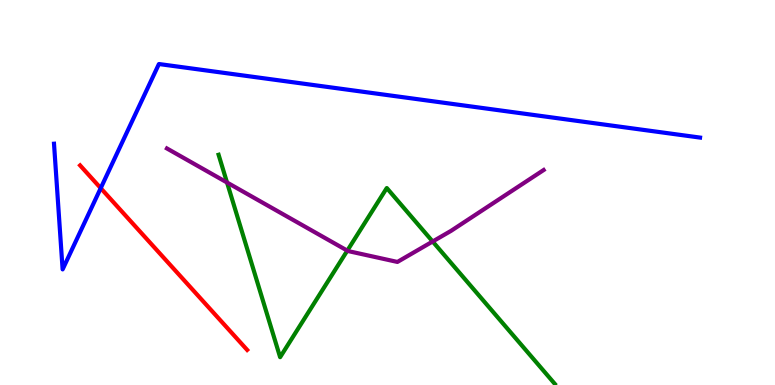[{'lines': ['blue', 'red'], 'intersections': [{'x': 1.3, 'y': 5.11}]}, {'lines': ['green', 'red'], 'intersections': []}, {'lines': ['purple', 'red'], 'intersections': []}, {'lines': ['blue', 'green'], 'intersections': []}, {'lines': ['blue', 'purple'], 'intersections': []}, {'lines': ['green', 'purple'], 'intersections': [{'x': 2.93, 'y': 5.26}, {'x': 4.48, 'y': 3.49}, {'x': 5.58, 'y': 3.73}]}]